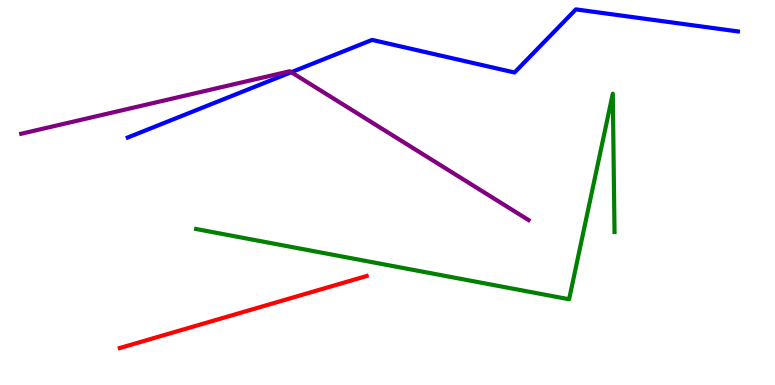[{'lines': ['blue', 'red'], 'intersections': []}, {'lines': ['green', 'red'], 'intersections': []}, {'lines': ['purple', 'red'], 'intersections': []}, {'lines': ['blue', 'green'], 'intersections': []}, {'lines': ['blue', 'purple'], 'intersections': [{'x': 3.76, 'y': 8.12}]}, {'lines': ['green', 'purple'], 'intersections': []}]